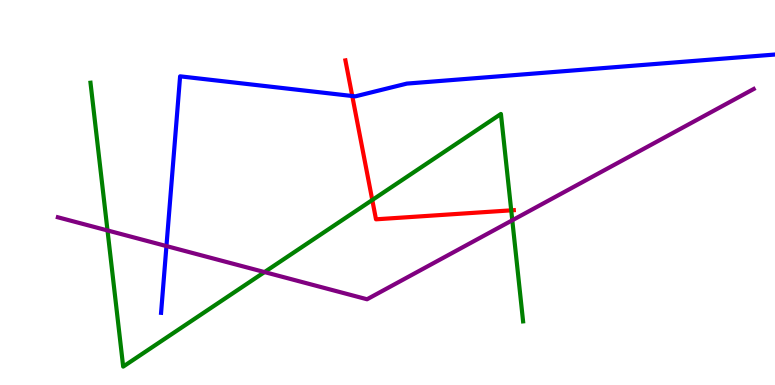[{'lines': ['blue', 'red'], 'intersections': [{'x': 4.55, 'y': 7.51}]}, {'lines': ['green', 'red'], 'intersections': [{'x': 4.8, 'y': 4.81}, {'x': 6.6, 'y': 4.54}]}, {'lines': ['purple', 'red'], 'intersections': []}, {'lines': ['blue', 'green'], 'intersections': []}, {'lines': ['blue', 'purple'], 'intersections': [{'x': 2.15, 'y': 3.61}]}, {'lines': ['green', 'purple'], 'intersections': [{'x': 1.39, 'y': 4.01}, {'x': 3.41, 'y': 2.93}, {'x': 6.61, 'y': 4.28}]}]